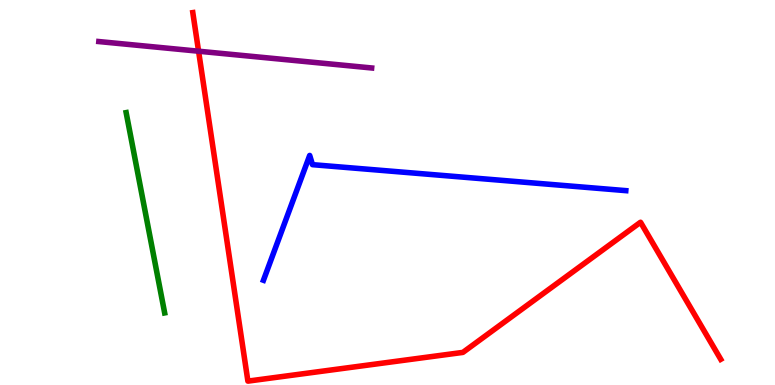[{'lines': ['blue', 'red'], 'intersections': []}, {'lines': ['green', 'red'], 'intersections': []}, {'lines': ['purple', 'red'], 'intersections': [{'x': 2.56, 'y': 8.67}]}, {'lines': ['blue', 'green'], 'intersections': []}, {'lines': ['blue', 'purple'], 'intersections': []}, {'lines': ['green', 'purple'], 'intersections': []}]